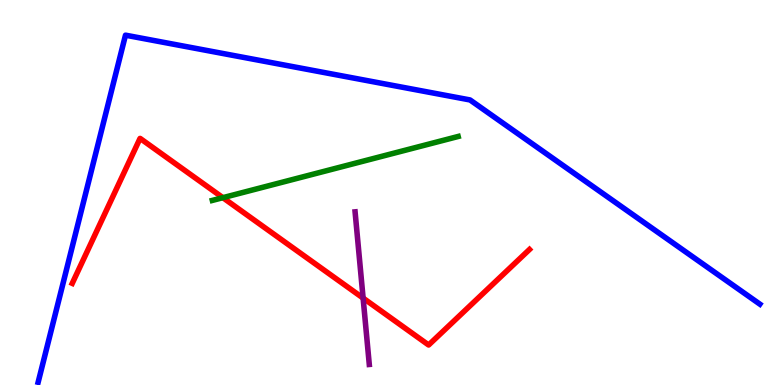[{'lines': ['blue', 'red'], 'intersections': []}, {'lines': ['green', 'red'], 'intersections': [{'x': 2.88, 'y': 4.87}]}, {'lines': ['purple', 'red'], 'intersections': [{'x': 4.69, 'y': 2.26}]}, {'lines': ['blue', 'green'], 'intersections': []}, {'lines': ['blue', 'purple'], 'intersections': []}, {'lines': ['green', 'purple'], 'intersections': []}]